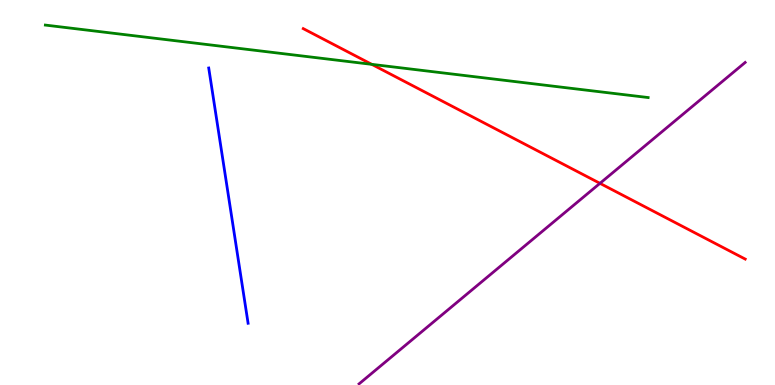[{'lines': ['blue', 'red'], 'intersections': []}, {'lines': ['green', 'red'], 'intersections': [{'x': 4.8, 'y': 8.33}]}, {'lines': ['purple', 'red'], 'intersections': [{'x': 7.74, 'y': 5.24}]}, {'lines': ['blue', 'green'], 'intersections': []}, {'lines': ['blue', 'purple'], 'intersections': []}, {'lines': ['green', 'purple'], 'intersections': []}]